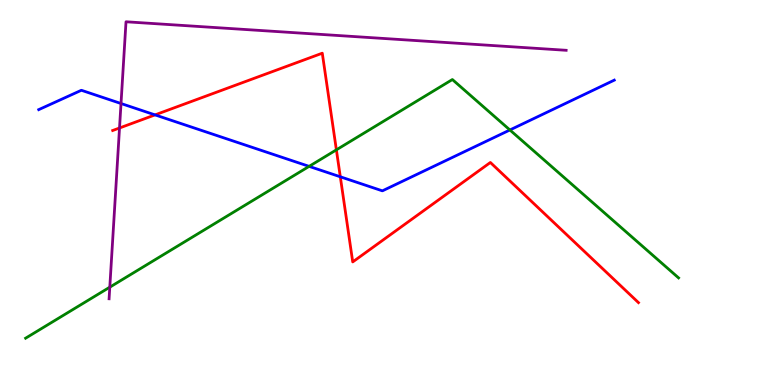[{'lines': ['blue', 'red'], 'intersections': [{'x': 2.0, 'y': 7.02}, {'x': 4.39, 'y': 5.41}]}, {'lines': ['green', 'red'], 'intersections': [{'x': 4.34, 'y': 6.11}]}, {'lines': ['purple', 'red'], 'intersections': [{'x': 1.54, 'y': 6.68}]}, {'lines': ['blue', 'green'], 'intersections': [{'x': 3.99, 'y': 5.68}, {'x': 6.58, 'y': 6.62}]}, {'lines': ['blue', 'purple'], 'intersections': [{'x': 1.56, 'y': 7.31}]}, {'lines': ['green', 'purple'], 'intersections': [{'x': 1.42, 'y': 2.54}]}]